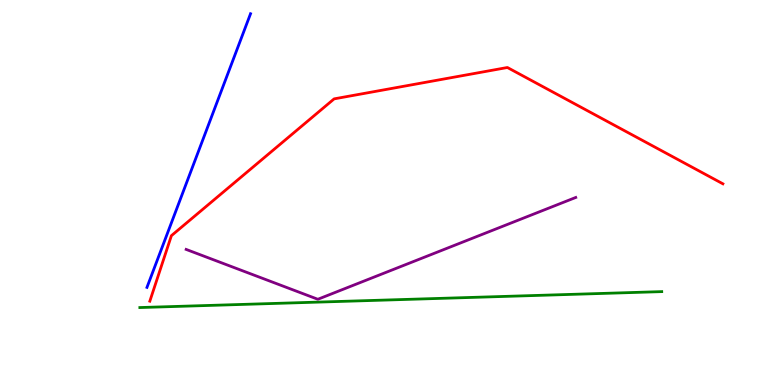[{'lines': ['blue', 'red'], 'intersections': []}, {'lines': ['green', 'red'], 'intersections': []}, {'lines': ['purple', 'red'], 'intersections': []}, {'lines': ['blue', 'green'], 'intersections': []}, {'lines': ['blue', 'purple'], 'intersections': []}, {'lines': ['green', 'purple'], 'intersections': []}]